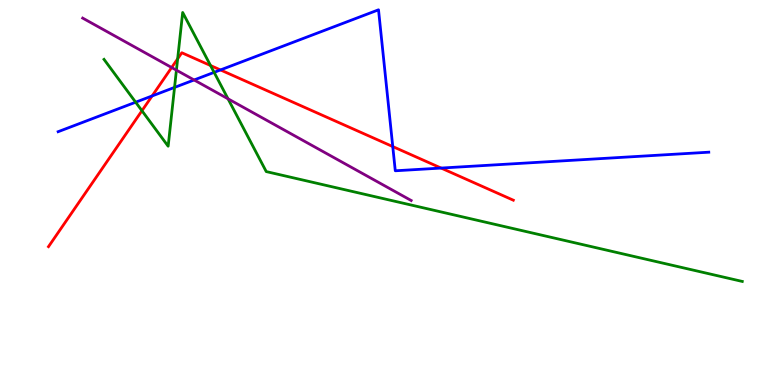[{'lines': ['blue', 'red'], 'intersections': [{'x': 1.96, 'y': 7.51}, {'x': 2.84, 'y': 8.18}, {'x': 5.07, 'y': 6.19}, {'x': 5.69, 'y': 5.63}]}, {'lines': ['green', 'red'], 'intersections': [{'x': 1.83, 'y': 7.12}, {'x': 2.29, 'y': 8.47}, {'x': 2.72, 'y': 8.3}]}, {'lines': ['purple', 'red'], 'intersections': [{'x': 2.21, 'y': 8.25}]}, {'lines': ['blue', 'green'], 'intersections': [{'x': 1.75, 'y': 7.35}, {'x': 2.25, 'y': 7.73}, {'x': 2.76, 'y': 8.12}]}, {'lines': ['blue', 'purple'], 'intersections': [{'x': 2.5, 'y': 7.92}]}, {'lines': ['green', 'purple'], 'intersections': [{'x': 2.28, 'y': 8.18}, {'x': 2.94, 'y': 7.43}]}]